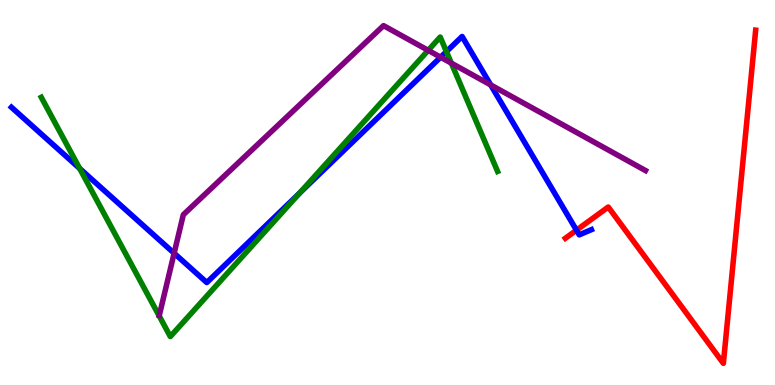[{'lines': ['blue', 'red'], 'intersections': [{'x': 7.44, 'y': 4.02}]}, {'lines': ['green', 'red'], 'intersections': []}, {'lines': ['purple', 'red'], 'intersections': []}, {'lines': ['blue', 'green'], 'intersections': [{'x': 1.03, 'y': 5.62}, {'x': 3.86, 'y': 4.98}, {'x': 5.76, 'y': 8.66}]}, {'lines': ['blue', 'purple'], 'intersections': [{'x': 2.25, 'y': 3.42}, {'x': 5.69, 'y': 8.51}, {'x': 6.33, 'y': 7.79}]}, {'lines': ['green', 'purple'], 'intersections': [{'x': 5.53, 'y': 8.69}, {'x': 5.82, 'y': 8.36}]}]